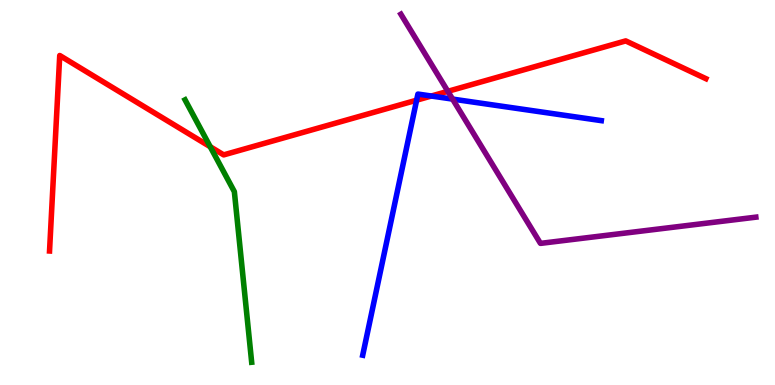[{'lines': ['blue', 'red'], 'intersections': [{'x': 5.38, 'y': 7.4}, {'x': 5.57, 'y': 7.51}]}, {'lines': ['green', 'red'], 'intersections': [{'x': 2.71, 'y': 6.19}]}, {'lines': ['purple', 'red'], 'intersections': [{'x': 5.78, 'y': 7.63}]}, {'lines': ['blue', 'green'], 'intersections': []}, {'lines': ['blue', 'purple'], 'intersections': [{'x': 5.84, 'y': 7.43}]}, {'lines': ['green', 'purple'], 'intersections': []}]